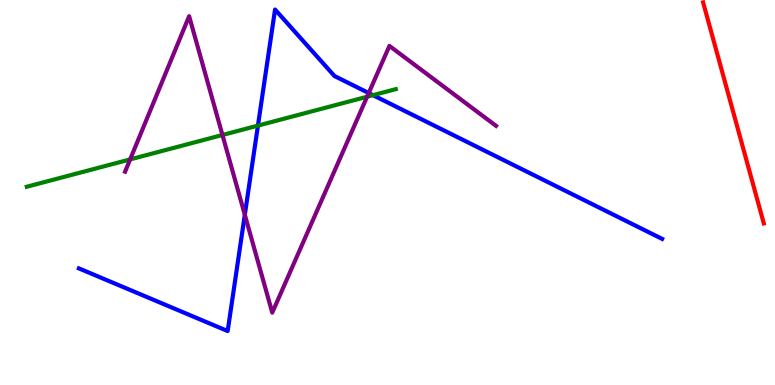[{'lines': ['blue', 'red'], 'intersections': []}, {'lines': ['green', 'red'], 'intersections': []}, {'lines': ['purple', 'red'], 'intersections': []}, {'lines': ['blue', 'green'], 'intersections': [{'x': 3.33, 'y': 6.74}, {'x': 4.81, 'y': 7.53}]}, {'lines': ['blue', 'purple'], 'intersections': [{'x': 3.16, 'y': 4.42}, {'x': 4.76, 'y': 7.58}]}, {'lines': ['green', 'purple'], 'intersections': [{'x': 1.68, 'y': 5.86}, {'x': 2.87, 'y': 6.49}, {'x': 4.74, 'y': 7.49}]}]